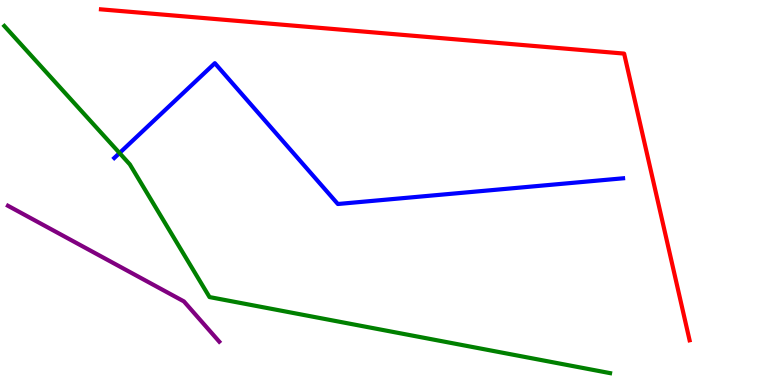[{'lines': ['blue', 'red'], 'intersections': []}, {'lines': ['green', 'red'], 'intersections': []}, {'lines': ['purple', 'red'], 'intersections': []}, {'lines': ['blue', 'green'], 'intersections': [{'x': 1.54, 'y': 6.03}]}, {'lines': ['blue', 'purple'], 'intersections': []}, {'lines': ['green', 'purple'], 'intersections': []}]